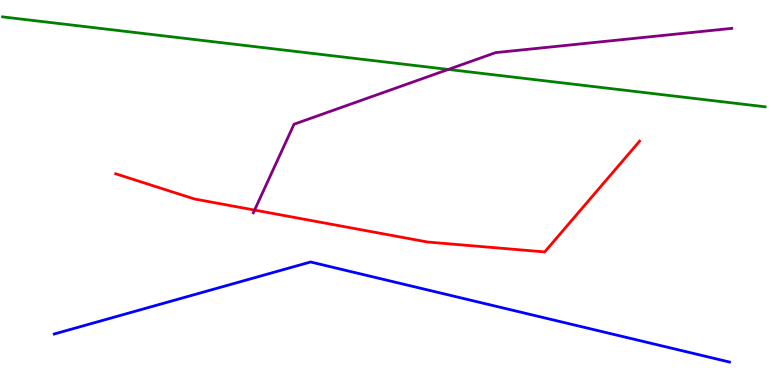[{'lines': ['blue', 'red'], 'intersections': []}, {'lines': ['green', 'red'], 'intersections': []}, {'lines': ['purple', 'red'], 'intersections': [{'x': 3.28, 'y': 4.54}]}, {'lines': ['blue', 'green'], 'intersections': []}, {'lines': ['blue', 'purple'], 'intersections': []}, {'lines': ['green', 'purple'], 'intersections': [{'x': 5.78, 'y': 8.2}]}]